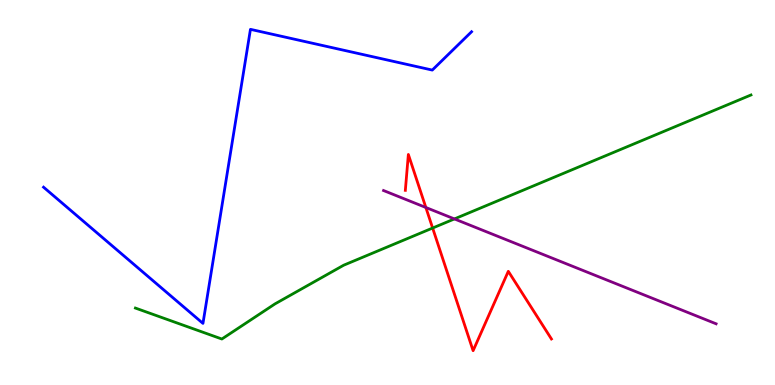[{'lines': ['blue', 'red'], 'intersections': []}, {'lines': ['green', 'red'], 'intersections': [{'x': 5.58, 'y': 4.08}]}, {'lines': ['purple', 'red'], 'intersections': [{'x': 5.49, 'y': 4.61}]}, {'lines': ['blue', 'green'], 'intersections': []}, {'lines': ['blue', 'purple'], 'intersections': []}, {'lines': ['green', 'purple'], 'intersections': [{'x': 5.86, 'y': 4.31}]}]